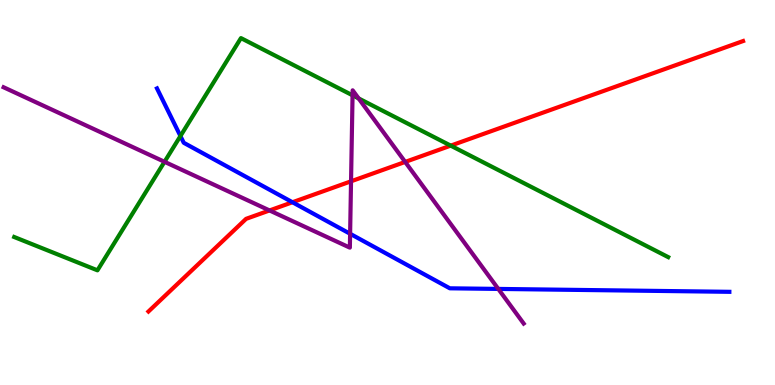[{'lines': ['blue', 'red'], 'intersections': [{'x': 3.77, 'y': 4.75}]}, {'lines': ['green', 'red'], 'intersections': [{'x': 5.82, 'y': 6.22}]}, {'lines': ['purple', 'red'], 'intersections': [{'x': 3.48, 'y': 4.53}, {'x': 4.53, 'y': 5.29}, {'x': 5.23, 'y': 5.79}]}, {'lines': ['blue', 'green'], 'intersections': [{'x': 2.33, 'y': 6.47}]}, {'lines': ['blue', 'purple'], 'intersections': [{'x': 4.52, 'y': 3.93}, {'x': 6.43, 'y': 2.5}]}, {'lines': ['green', 'purple'], 'intersections': [{'x': 2.12, 'y': 5.8}, {'x': 4.55, 'y': 7.52}, {'x': 4.63, 'y': 7.44}]}]